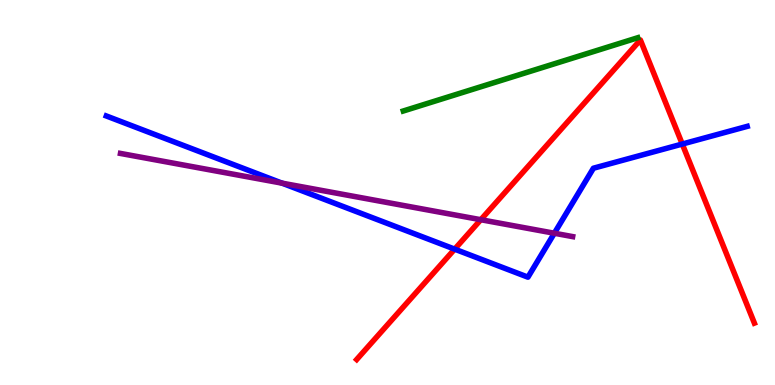[{'lines': ['blue', 'red'], 'intersections': [{'x': 5.87, 'y': 3.53}, {'x': 8.8, 'y': 6.26}]}, {'lines': ['green', 'red'], 'intersections': []}, {'lines': ['purple', 'red'], 'intersections': [{'x': 6.2, 'y': 4.29}]}, {'lines': ['blue', 'green'], 'intersections': []}, {'lines': ['blue', 'purple'], 'intersections': [{'x': 3.64, 'y': 5.24}, {'x': 7.15, 'y': 3.94}]}, {'lines': ['green', 'purple'], 'intersections': []}]